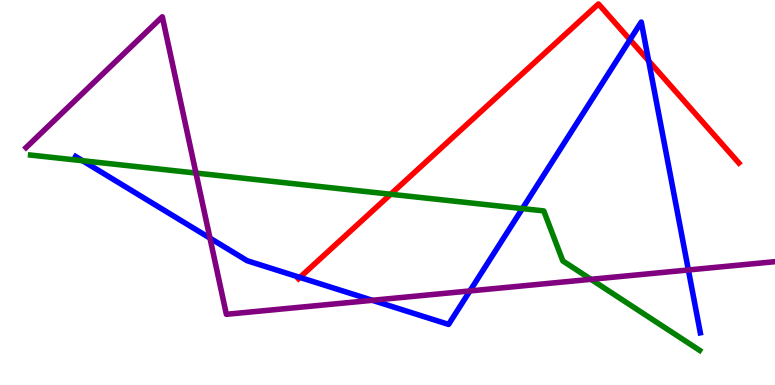[{'lines': ['blue', 'red'], 'intersections': [{'x': 3.87, 'y': 2.79}, {'x': 8.13, 'y': 8.97}, {'x': 8.37, 'y': 8.42}]}, {'lines': ['green', 'red'], 'intersections': [{'x': 5.04, 'y': 4.95}]}, {'lines': ['purple', 'red'], 'intersections': []}, {'lines': ['blue', 'green'], 'intersections': [{'x': 1.07, 'y': 5.83}, {'x': 6.74, 'y': 4.58}]}, {'lines': ['blue', 'purple'], 'intersections': [{'x': 2.71, 'y': 3.81}, {'x': 4.8, 'y': 2.2}, {'x': 6.06, 'y': 2.44}, {'x': 8.88, 'y': 2.99}]}, {'lines': ['green', 'purple'], 'intersections': [{'x': 2.53, 'y': 5.5}, {'x': 7.63, 'y': 2.74}]}]